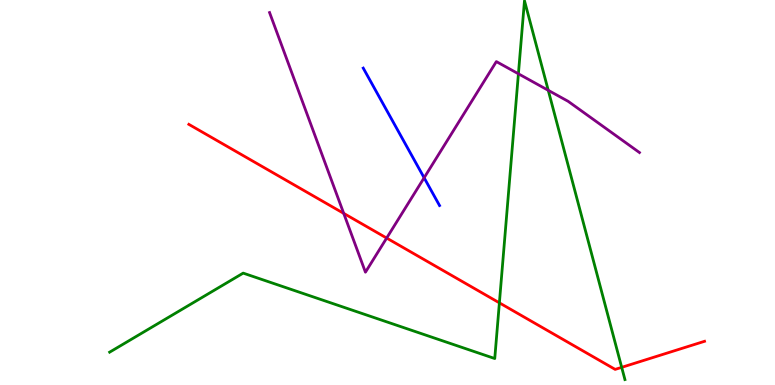[{'lines': ['blue', 'red'], 'intersections': []}, {'lines': ['green', 'red'], 'intersections': [{'x': 6.44, 'y': 2.13}, {'x': 8.02, 'y': 0.459}]}, {'lines': ['purple', 'red'], 'intersections': [{'x': 4.44, 'y': 4.46}, {'x': 4.99, 'y': 3.82}]}, {'lines': ['blue', 'green'], 'intersections': []}, {'lines': ['blue', 'purple'], 'intersections': [{'x': 5.47, 'y': 5.38}]}, {'lines': ['green', 'purple'], 'intersections': [{'x': 6.69, 'y': 8.08}, {'x': 7.07, 'y': 7.65}]}]